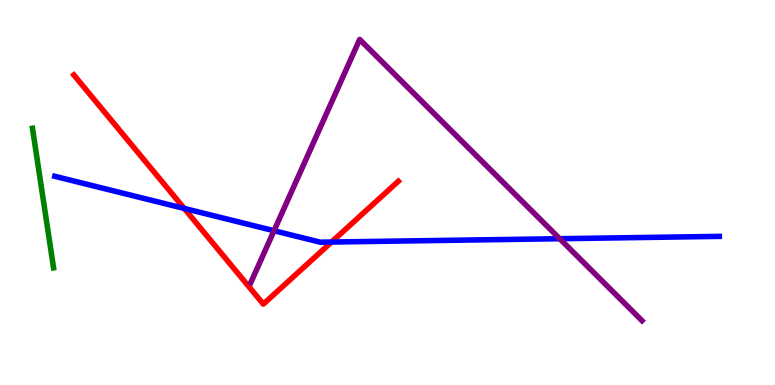[{'lines': ['blue', 'red'], 'intersections': [{'x': 2.38, 'y': 4.59}, {'x': 4.28, 'y': 3.71}]}, {'lines': ['green', 'red'], 'intersections': []}, {'lines': ['purple', 'red'], 'intersections': []}, {'lines': ['blue', 'green'], 'intersections': []}, {'lines': ['blue', 'purple'], 'intersections': [{'x': 3.54, 'y': 4.01}, {'x': 7.22, 'y': 3.8}]}, {'lines': ['green', 'purple'], 'intersections': []}]